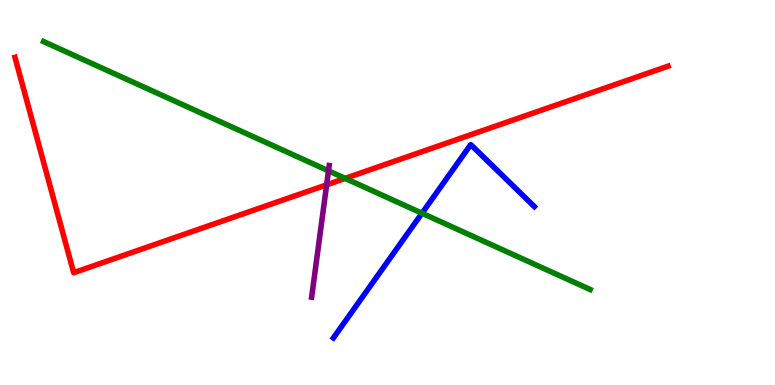[{'lines': ['blue', 'red'], 'intersections': []}, {'lines': ['green', 'red'], 'intersections': [{'x': 4.45, 'y': 5.37}]}, {'lines': ['purple', 'red'], 'intersections': [{'x': 4.21, 'y': 5.2}]}, {'lines': ['blue', 'green'], 'intersections': [{'x': 5.44, 'y': 4.46}]}, {'lines': ['blue', 'purple'], 'intersections': []}, {'lines': ['green', 'purple'], 'intersections': [{'x': 4.24, 'y': 5.56}]}]